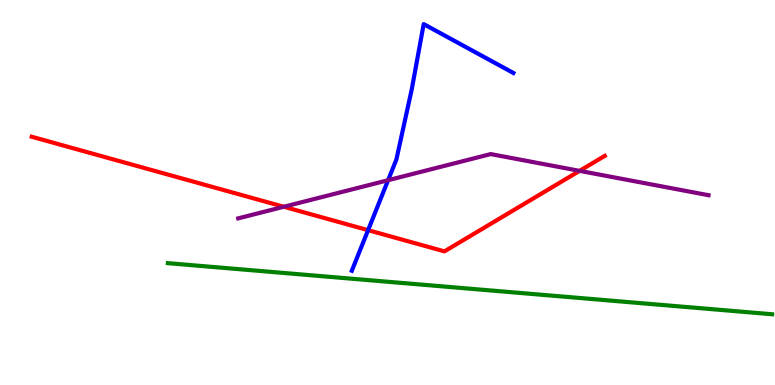[{'lines': ['blue', 'red'], 'intersections': [{'x': 4.75, 'y': 4.02}]}, {'lines': ['green', 'red'], 'intersections': []}, {'lines': ['purple', 'red'], 'intersections': [{'x': 3.66, 'y': 4.63}, {'x': 7.48, 'y': 5.56}]}, {'lines': ['blue', 'green'], 'intersections': []}, {'lines': ['blue', 'purple'], 'intersections': [{'x': 5.01, 'y': 5.32}]}, {'lines': ['green', 'purple'], 'intersections': []}]